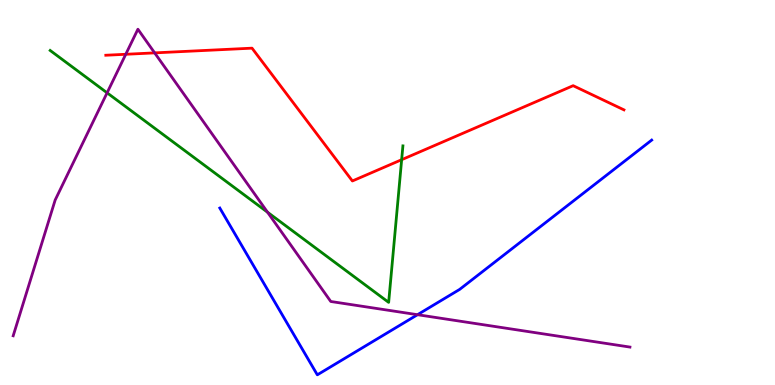[{'lines': ['blue', 'red'], 'intersections': []}, {'lines': ['green', 'red'], 'intersections': [{'x': 5.18, 'y': 5.85}]}, {'lines': ['purple', 'red'], 'intersections': [{'x': 1.62, 'y': 8.59}, {'x': 2.0, 'y': 8.63}]}, {'lines': ['blue', 'green'], 'intersections': []}, {'lines': ['blue', 'purple'], 'intersections': [{'x': 5.39, 'y': 1.83}]}, {'lines': ['green', 'purple'], 'intersections': [{'x': 1.38, 'y': 7.59}, {'x': 3.45, 'y': 4.49}]}]